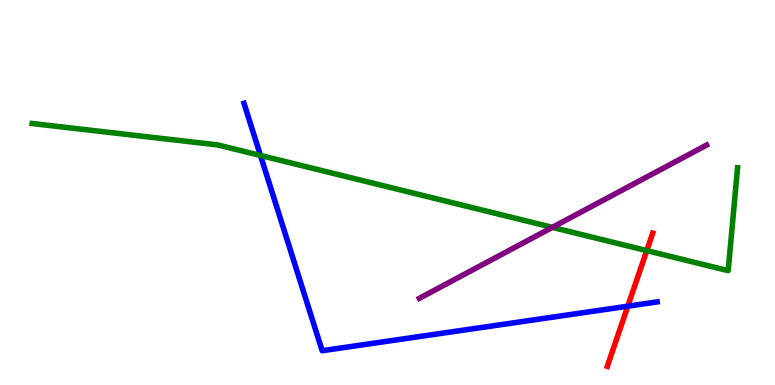[{'lines': ['blue', 'red'], 'intersections': [{'x': 8.1, 'y': 2.05}]}, {'lines': ['green', 'red'], 'intersections': [{'x': 8.35, 'y': 3.49}]}, {'lines': ['purple', 'red'], 'intersections': []}, {'lines': ['blue', 'green'], 'intersections': [{'x': 3.36, 'y': 5.96}]}, {'lines': ['blue', 'purple'], 'intersections': []}, {'lines': ['green', 'purple'], 'intersections': [{'x': 7.13, 'y': 4.09}]}]